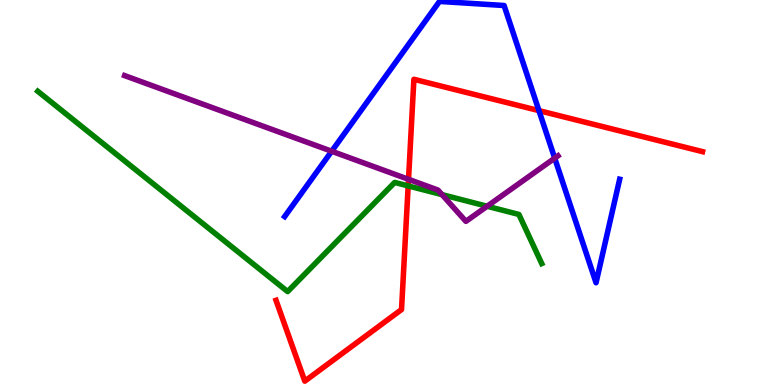[{'lines': ['blue', 'red'], 'intersections': [{'x': 6.95, 'y': 7.13}]}, {'lines': ['green', 'red'], 'intersections': [{'x': 5.27, 'y': 5.17}]}, {'lines': ['purple', 'red'], 'intersections': [{'x': 5.27, 'y': 5.34}]}, {'lines': ['blue', 'green'], 'intersections': []}, {'lines': ['blue', 'purple'], 'intersections': [{'x': 4.28, 'y': 6.07}, {'x': 7.16, 'y': 5.89}]}, {'lines': ['green', 'purple'], 'intersections': [{'x': 5.7, 'y': 4.94}, {'x': 6.29, 'y': 4.64}]}]